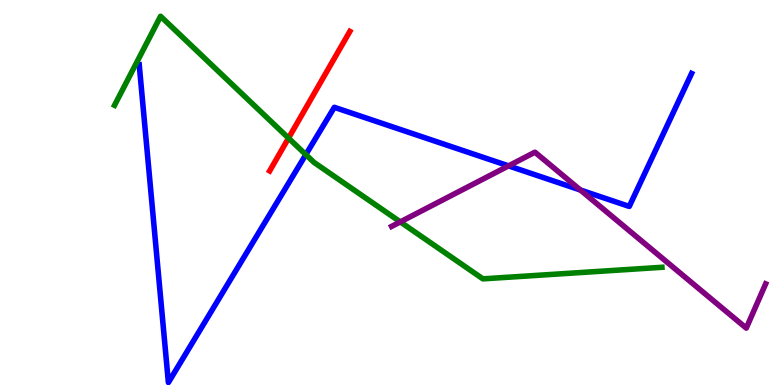[{'lines': ['blue', 'red'], 'intersections': []}, {'lines': ['green', 'red'], 'intersections': [{'x': 3.72, 'y': 6.41}]}, {'lines': ['purple', 'red'], 'intersections': []}, {'lines': ['blue', 'green'], 'intersections': [{'x': 3.95, 'y': 5.98}]}, {'lines': ['blue', 'purple'], 'intersections': [{'x': 6.56, 'y': 5.69}, {'x': 7.49, 'y': 5.06}]}, {'lines': ['green', 'purple'], 'intersections': [{'x': 5.17, 'y': 4.24}]}]